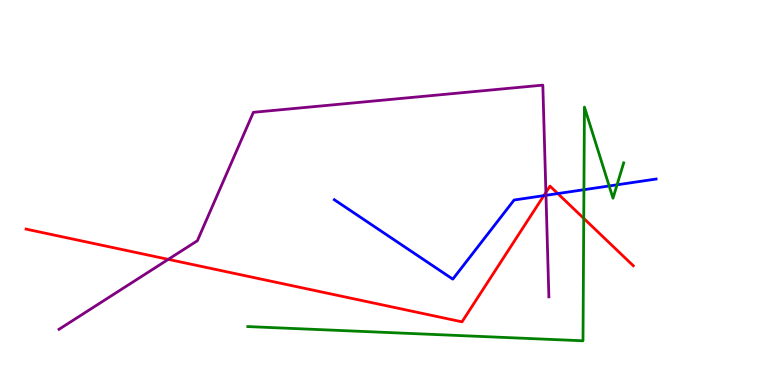[{'lines': ['blue', 'red'], 'intersections': [{'x': 7.02, 'y': 4.92}, {'x': 7.2, 'y': 4.97}]}, {'lines': ['green', 'red'], 'intersections': [{'x': 7.53, 'y': 4.33}]}, {'lines': ['purple', 'red'], 'intersections': [{'x': 2.17, 'y': 3.26}, {'x': 7.04, 'y': 5.0}]}, {'lines': ['blue', 'green'], 'intersections': [{'x': 7.53, 'y': 5.07}, {'x': 7.86, 'y': 5.17}, {'x': 7.96, 'y': 5.2}]}, {'lines': ['blue', 'purple'], 'intersections': [{'x': 7.04, 'y': 4.93}]}, {'lines': ['green', 'purple'], 'intersections': []}]